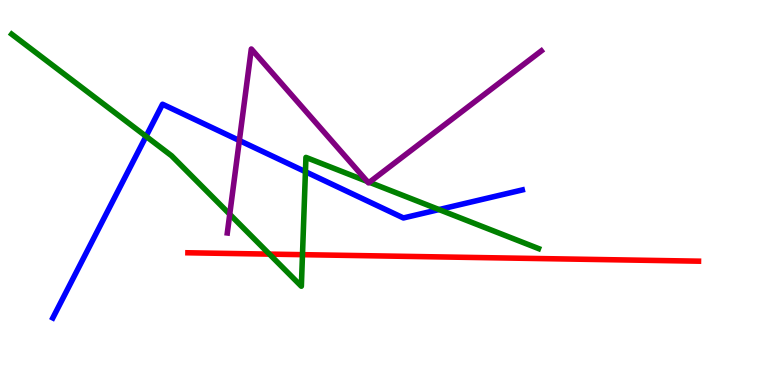[{'lines': ['blue', 'red'], 'intersections': []}, {'lines': ['green', 'red'], 'intersections': [{'x': 3.48, 'y': 3.4}, {'x': 3.9, 'y': 3.39}]}, {'lines': ['purple', 'red'], 'intersections': []}, {'lines': ['blue', 'green'], 'intersections': [{'x': 1.88, 'y': 6.46}, {'x': 3.94, 'y': 5.54}, {'x': 5.66, 'y': 4.56}]}, {'lines': ['blue', 'purple'], 'intersections': [{'x': 3.09, 'y': 6.35}]}, {'lines': ['green', 'purple'], 'intersections': [{'x': 2.96, 'y': 4.43}, {'x': 4.74, 'y': 5.29}, {'x': 4.77, 'y': 5.27}]}]